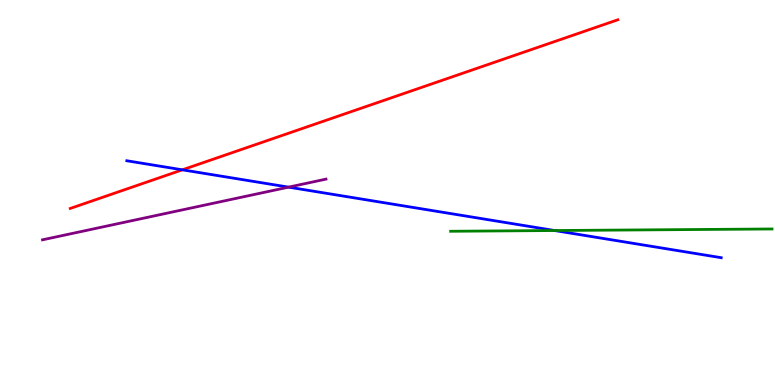[{'lines': ['blue', 'red'], 'intersections': [{'x': 2.35, 'y': 5.59}]}, {'lines': ['green', 'red'], 'intersections': []}, {'lines': ['purple', 'red'], 'intersections': []}, {'lines': ['blue', 'green'], 'intersections': [{'x': 7.16, 'y': 4.01}]}, {'lines': ['blue', 'purple'], 'intersections': [{'x': 3.72, 'y': 5.14}]}, {'lines': ['green', 'purple'], 'intersections': []}]